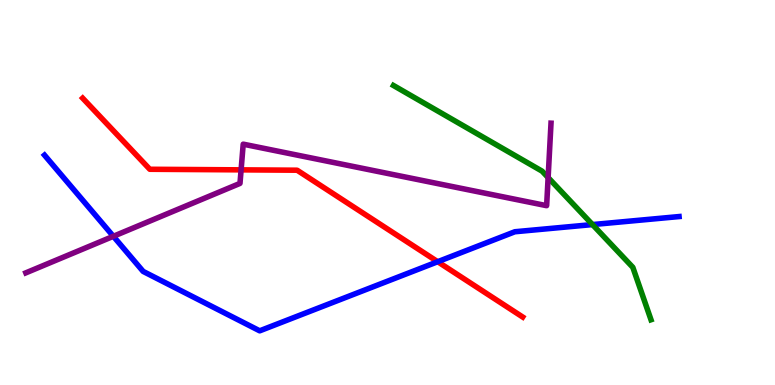[{'lines': ['blue', 'red'], 'intersections': [{'x': 5.65, 'y': 3.2}]}, {'lines': ['green', 'red'], 'intersections': []}, {'lines': ['purple', 'red'], 'intersections': [{'x': 3.11, 'y': 5.59}]}, {'lines': ['blue', 'green'], 'intersections': [{'x': 7.64, 'y': 4.17}]}, {'lines': ['blue', 'purple'], 'intersections': [{'x': 1.46, 'y': 3.86}]}, {'lines': ['green', 'purple'], 'intersections': [{'x': 7.07, 'y': 5.39}]}]